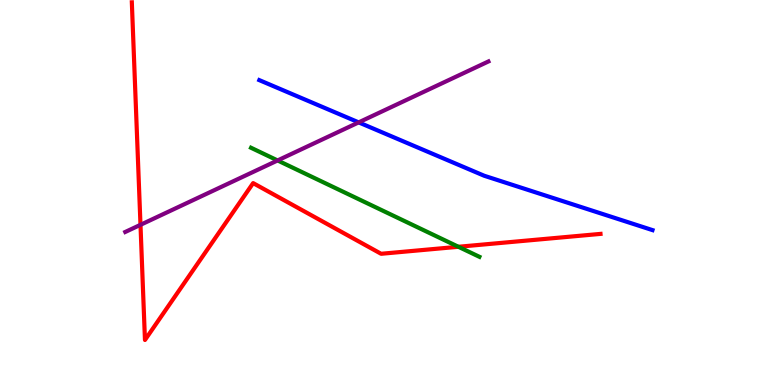[{'lines': ['blue', 'red'], 'intersections': []}, {'lines': ['green', 'red'], 'intersections': [{'x': 5.91, 'y': 3.59}]}, {'lines': ['purple', 'red'], 'intersections': [{'x': 1.81, 'y': 4.16}]}, {'lines': ['blue', 'green'], 'intersections': []}, {'lines': ['blue', 'purple'], 'intersections': [{'x': 4.63, 'y': 6.82}]}, {'lines': ['green', 'purple'], 'intersections': [{'x': 3.58, 'y': 5.83}]}]